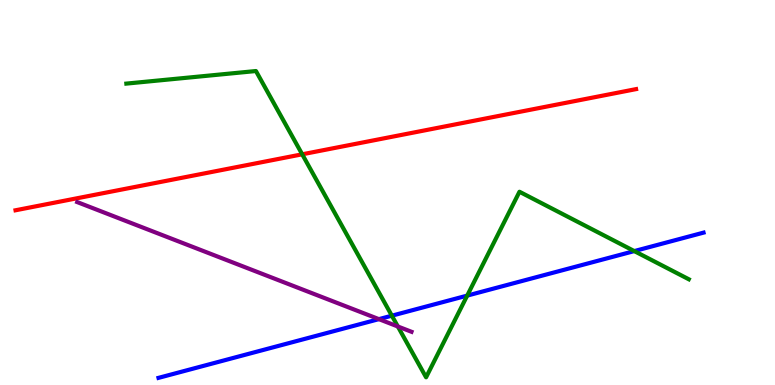[{'lines': ['blue', 'red'], 'intersections': []}, {'lines': ['green', 'red'], 'intersections': [{'x': 3.9, 'y': 5.99}]}, {'lines': ['purple', 'red'], 'intersections': []}, {'lines': ['blue', 'green'], 'intersections': [{'x': 5.06, 'y': 1.8}, {'x': 6.03, 'y': 2.32}, {'x': 8.18, 'y': 3.48}]}, {'lines': ['blue', 'purple'], 'intersections': [{'x': 4.89, 'y': 1.71}]}, {'lines': ['green', 'purple'], 'intersections': [{'x': 5.13, 'y': 1.52}]}]